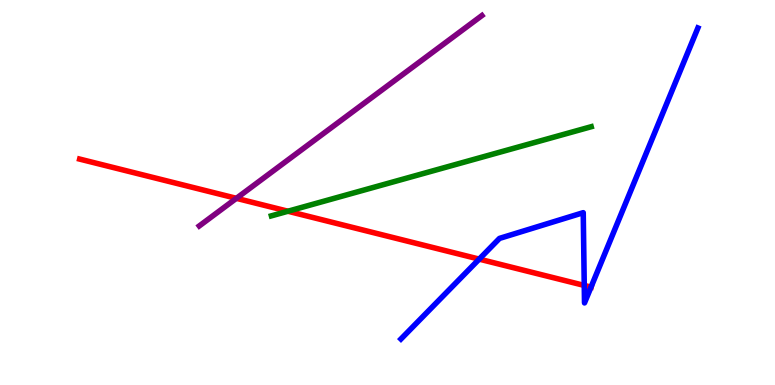[{'lines': ['blue', 'red'], 'intersections': [{'x': 6.18, 'y': 3.27}, {'x': 7.54, 'y': 2.59}, {'x': 7.63, 'y': 2.54}]}, {'lines': ['green', 'red'], 'intersections': [{'x': 3.72, 'y': 4.51}]}, {'lines': ['purple', 'red'], 'intersections': [{'x': 3.05, 'y': 4.85}]}, {'lines': ['blue', 'green'], 'intersections': []}, {'lines': ['blue', 'purple'], 'intersections': []}, {'lines': ['green', 'purple'], 'intersections': []}]